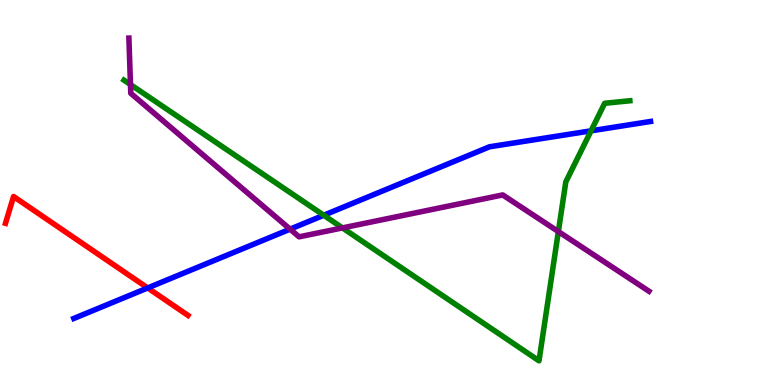[{'lines': ['blue', 'red'], 'intersections': [{'x': 1.91, 'y': 2.52}]}, {'lines': ['green', 'red'], 'intersections': []}, {'lines': ['purple', 'red'], 'intersections': []}, {'lines': ['blue', 'green'], 'intersections': [{'x': 4.18, 'y': 4.41}, {'x': 7.63, 'y': 6.6}]}, {'lines': ['blue', 'purple'], 'intersections': [{'x': 3.74, 'y': 4.05}]}, {'lines': ['green', 'purple'], 'intersections': [{'x': 1.68, 'y': 7.8}, {'x': 4.42, 'y': 4.08}, {'x': 7.2, 'y': 3.99}]}]